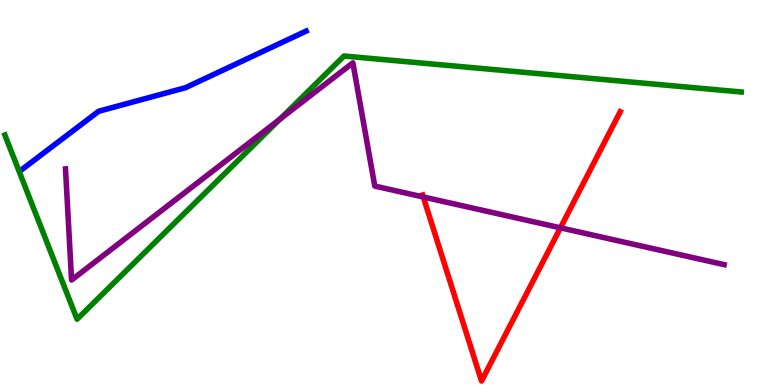[{'lines': ['blue', 'red'], 'intersections': []}, {'lines': ['green', 'red'], 'intersections': []}, {'lines': ['purple', 'red'], 'intersections': [{'x': 5.46, 'y': 4.88}, {'x': 7.23, 'y': 4.08}]}, {'lines': ['blue', 'green'], 'intersections': []}, {'lines': ['blue', 'purple'], 'intersections': []}, {'lines': ['green', 'purple'], 'intersections': [{'x': 3.61, 'y': 6.91}]}]